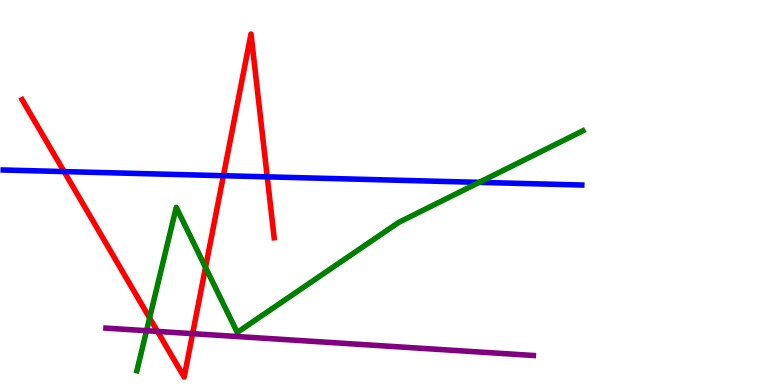[{'lines': ['blue', 'red'], 'intersections': [{'x': 0.827, 'y': 5.54}, {'x': 2.88, 'y': 5.44}, {'x': 3.45, 'y': 5.41}]}, {'lines': ['green', 'red'], 'intersections': [{'x': 1.93, 'y': 1.74}, {'x': 2.65, 'y': 3.06}]}, {'lines': ['purple', 'red'], 'intersections': [{'x': 2.03, 'y': 1.39}, {'x': 2.49, 'y': 1.33}]}, {'lines': ['blue', 'green'], 'intersections': [{'x': 6.18, 'y': 5.26}]}, {'lines': ['blue', 'purple'], 'intersections': []}, {'lines': ['green', 'purple'], 'intersections': [{'x': 1.89, 'y': 1.41}]}]